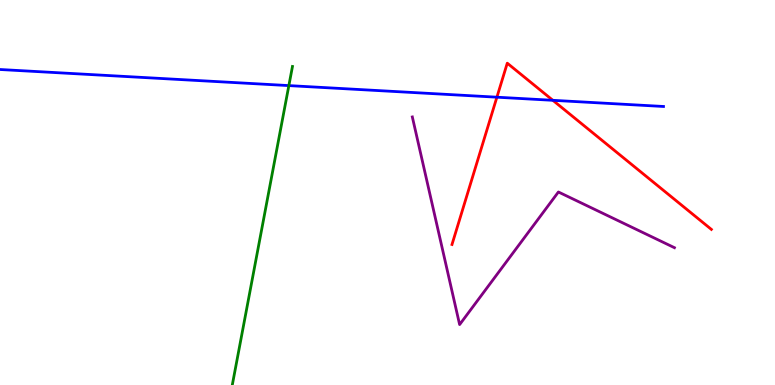[{'lines': ['blue', 'red'], 'intersections': [{'x': 6.41, 'y': 7.48}, {'x': 7.13, 'y': 7.39}]}, {'lines': ['green', 'red'], 'intersections': []}, {'lines': ['purple', 'red'], 'intersections': []}, {'lines': ['blue', 'green'], 'intersections': [{'x': 3.73, 'y': 7.78}]}, {'lines': ['blue', 'purple'], 'intersections': []}, {'lines': ['green', 'purple'], 'intersections': []}]